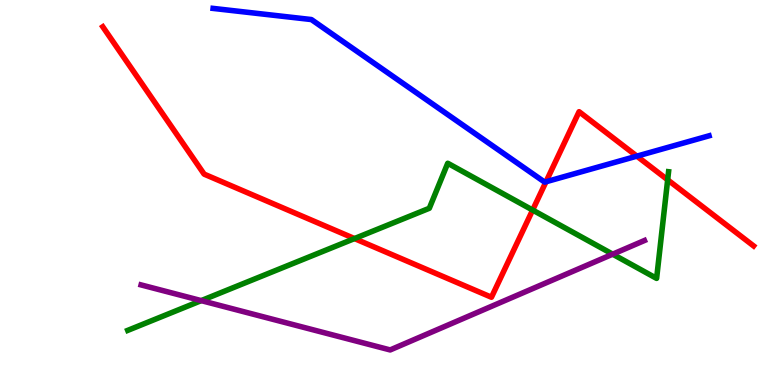[{'lines': ['blue', 'red'], 'intersections': [{'x': 7.05, 'y': 5.28}, {'x': 8.22, 'y': 5.94}]}, {'lines': ['green', 'red'], 'intersections': [{'x': 4.57, 'y': 3.8}, {'x': 6.87, 'y': 4.54}, {'x': 8.62, 'y': 5.33}]}, {'lines': ['purple', 'red'], 'intersections': []}, {'lines': ['blue', 'green'], 'intersections': []}, {'lines': ['blue', 'purple'], 'intersections': []}, {'lines': ['green', 'purple'], 'intersections': [{'x': 2.6, 'y': 2.19}, {'x': 7.91, 'y': 3.4}]}]